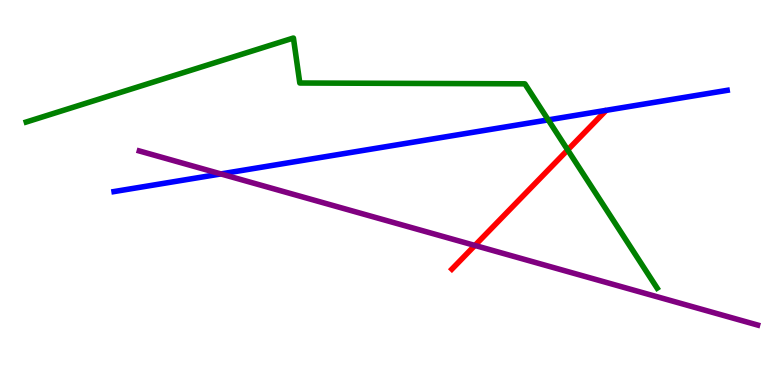[{'lines': ['blue', 'red'], 'intersections': []}, {'lines': ['green', 'red'], 'intersections': [{'x': 7.32, 'y': 6.11}]}, {'lines': ['purple', 'red'], 'intersections': [{'x': 6.13, 'y': 3.62}]}, {'lines': ['blue', 'green'], 'intersections': [{'x': 7.07, 'y': 6.89}]}, {'lines': ['blue', 'purple'], 'intersections': [{'x': 2.85, 'y': 5.48}]}, {'lines': ['green', 'purple'], 'intersections': []}]